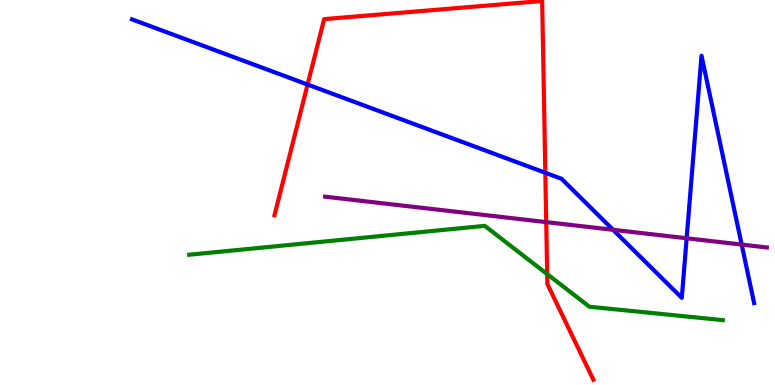[{'lines': ['blue', 'red'], 'intersections': [{'x': 3.97, 'y': 7.8}, {'x': 7.04, 'y': 5.51}]}, {'lines': ['green', 'red'], 'intersections': [{'x': 7.06, 'y': 2.88}]}, {'lines': ['purple', 'red'], 'intersections': [{'x': 7.05, 'y': 4.23}]}, {'lines': ['blue', 'green'], 'intersections': []}, {'lines': ['blue', 'purple'], 'intersections': [{'x': 7.91, 'y': 4.03}, {'x': 8.86, 'y': 3.81}, {'x': 9.57, 'y': 3.65}]}, {'lines': ['green', 'purple'], 'intersections': []}]